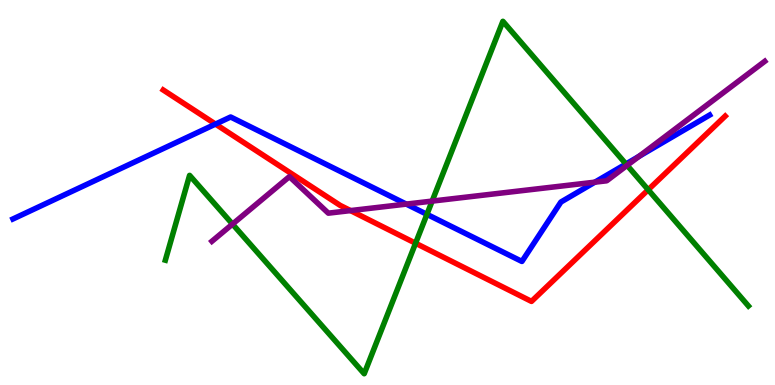[{'lines': ['blue', 'red'], 'intersections': [{'x': 2.78, 'y': 6.78}]}, {'lines': ['green', 'red'], 'intersections': [{'x': 5.36, 'y': 3.68}, {'x': 8.36, 'y': 5.07}]}, {'lines': ['purple', 'red'], 'intersections': [{'x': 4.52, 'y': 4.53}]}, {'lines': ['blue', 'green'], 'intersections': [{'x': 5.51, 'y': 4.43}, {'x': 8.08, 'y': 5.74}]}, {'lines': ['blue', 'purple'], 'intersections': [{'x': 5.24, 'y': 4.7}, {'x': 7.68, 'y': 5.27}, {'x': 8.25, 'y': 5.94}]}, {'lines': ['green', 'purple'], 'intersections': [{'x': 3.0, 'y': 4.18}, {'x': 5.58, 'y': 4.78}, {'x': 8.09, 'y': 5.71}]}]